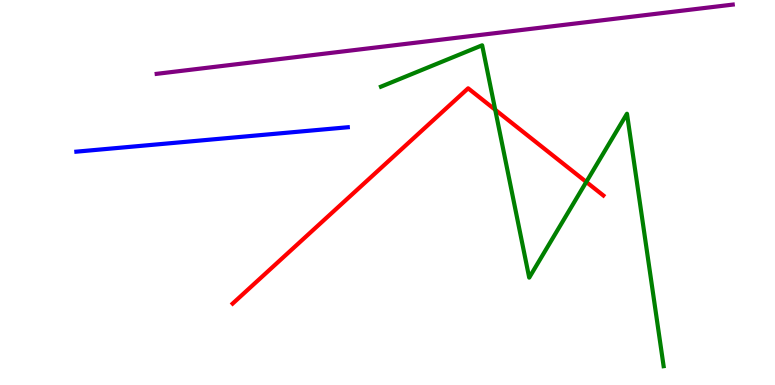[{'lines': ['blue', 'red'], 'intersections': []}, {'lines': ['green', 'red'], 'intersections': [{'x': 6.39, 'y': 7.15}, {'x': 7.56, 'y': 5.27}]}, {'lines': ['purple', 'red'], 'intersections': []}, {'lines': ['blue', 'green'], 'intersections': []}, {'lines': ['blue', 'purple'], 'intersections': []}, {'lines': ['green', 'purple'], 'intersections': []}]